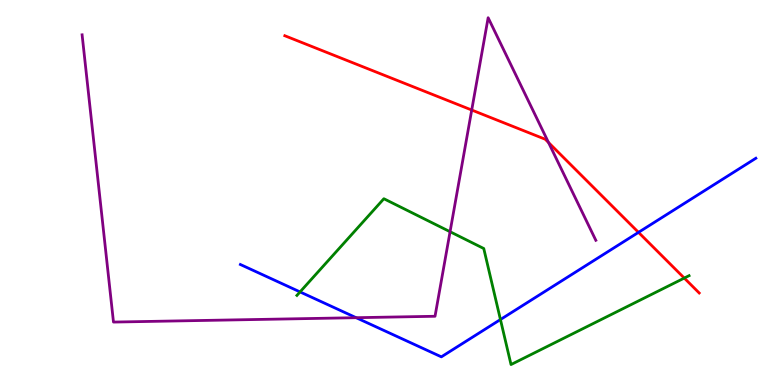[{'lines': ['blue', 'red'], 'intersections': [{'x': 8.24, 'y': 3.96}]}, {'lines': ['green', 'red'], 'intersections': [{'x': 8.83, 'y': 2.78}]}, {'lines': ['purple', 'red'], 'intersections': [{'x': 6.09, 'y': 7.14}, {'x': 7.08, 'y': 6.3}]}, {'lines': ['blue', 'green'], 'intersections': [{'x': 3.87, 'y': 2.42}, {'x': 6.46, 'y': 1.7}]}, {'lines': ['blue', 'purple'], 'intersections': [{'x': 4.6, 'y': 1.75}]}, {'lines': ['green', 'purple'], 'intersections': [{'x': 5.81, 'y': 3.98}]}]